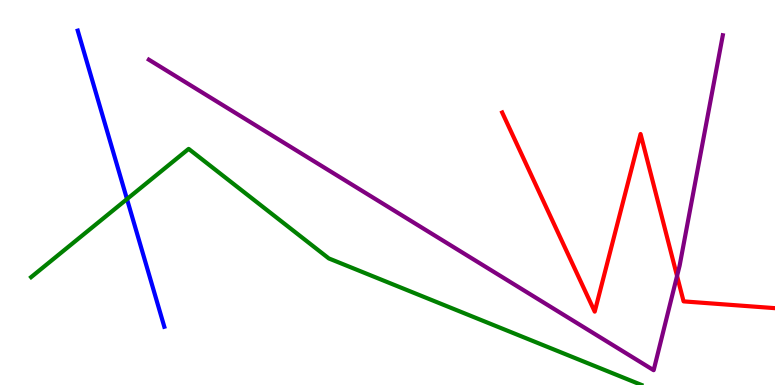[{'lines': ['blue', 'red'], 'intersections': []}, {'lines': ['green', 'red'], 'intersections': []}, {'lines': ['purple', 'red'], 'intersections': [{'x': 8.74, 'y': 2.83}]}, {'lines': ['blue', 'green'], 'intersections': [{'x': 1.64, 'y': 4.83}]}, {'lines': ['blue', 'purple'], 'intersections': []}, {'lines': ['green', 'purple'], 'intersections': []}]